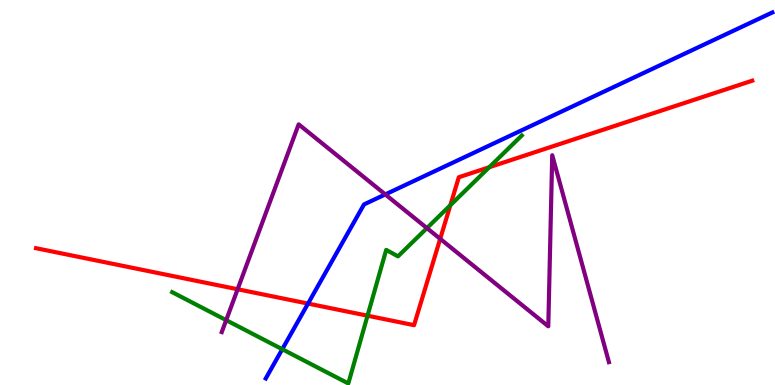[{'lines': ['blue', 'red'], 'intersections': [{'x': 3.97, 'y': 2.11}]}, {'lines': ['green', 'red'], 'intersections': [{'x': 4.74, 'y': 1.8}, {'x': 5.81, 'y': 4.67}, {'x': 6.31, 'y': 5.66}]}, {'lines': ['purple', 'red'], 'intersections': [{'x': 3.07, 'y': 2.49}, {'x': 5.68, 'y': 3.8}]}, {'lines': ['blue', 'green'], 'intersections': [{'x': 3.64, 'y': 0.929}]}, {'lines': ['blue', 'purple'], 'intersections': [{'x': 4.97, 'y': 4.95}]}, {'lines': ['green', 'purple'], 'intersections': [{'x': 2.92, 'y': 1.68}, {'x': 5.51, 'y': 4.08}]}]